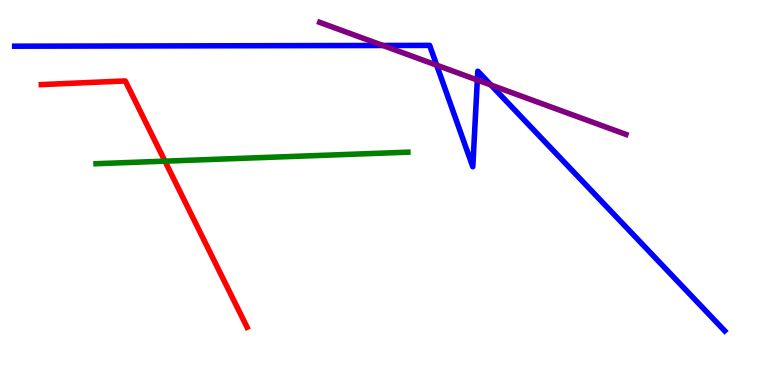[{'lines': ['blue', 'red'], 'intersections': []}, {'lines': ['green', 'red'], 'intersections': [{'x': 2.13, 'y': 5.81}]}, {'lines': ['purple', 'red'], 'intersections': []}, {'lines': ['blue', 'green'], 'intersections': []}, {'lines': ['blue', 'purple'], 'intersections': [{'x': 4.94, 'y': 8.82}, {'x': 5.63, 'y': 8.31}, {'x': 6.16, 'y': 7.92}, {'x': 6.33, 'y': 7.79}]}, {'lines': ['green', 'purple'], 'intersections': []}]